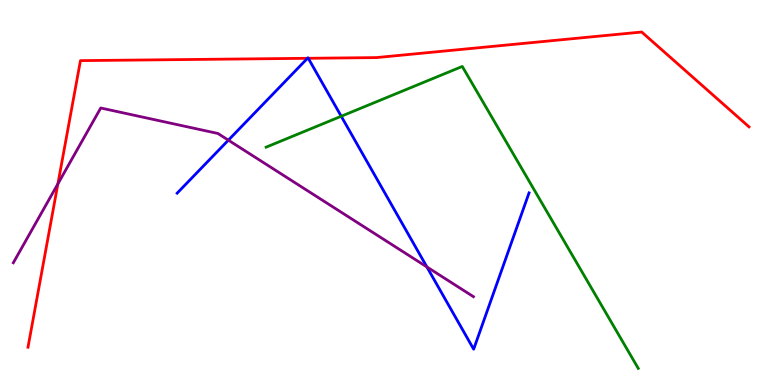[{'lines': ['blue', 'red'], 'intersections': [{'x': 3.97, 'y': 8.49}, {'x': 3.98, 'y': 8.49}]}, {'lines': ['green', 'red'], 'intersections': []}, {'lines': ['purple', 'red'], 'intersections': [{'x': 0.747, 'y': 5.22}]}, {'lines': ['blue', 'green'], 'intersections': [{'x': 4.4, 'y': 6.98}]}, {'lines': ['blue', 'purple'], 'intersections': [{'x': 2.95, 'y': 6.36}, {'x': 5.51, 'y': 3.07}]}, {'lines': ['green', 'purple'], 'intersections': []}]